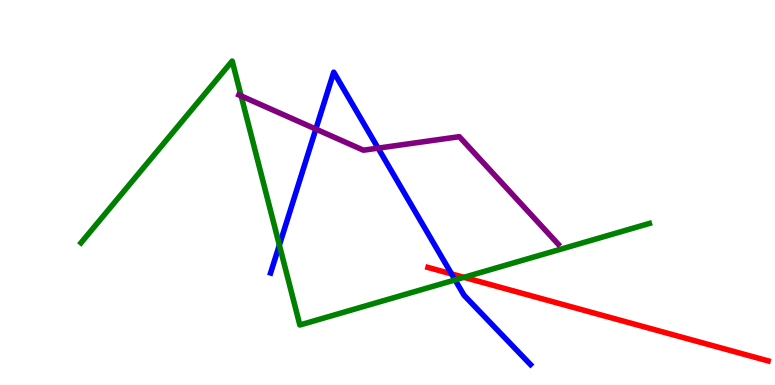[{'lines': ['blue', 'red'], 'intersections': [{'x': 5.83, 'y': 2.89}]}, {'lines': ['green', 'red'], 'intersections': [{'x': 5.99, 'y': 2.8}]}, {'lines': ['purple', 'red'], 'intersections': []}, {'lines': ['blue', 'green'], 'intersections': [{'x': 3.6, 'y': 3.63}, {'x': 5.87, 'y': 2.73}]}, {'lines': ['blue', 'purple'], 'intersections': [{'x': 4.08, 'y': 6.65}, {'x': 4.88, 'y': 6.15}]}, {'lines': ['green', 'purple'], 'intersections': [{'x': 3.11, 'y': 7.51}]}]